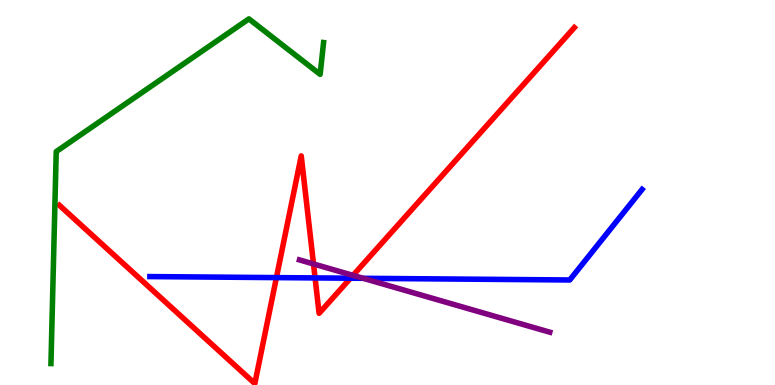[{'lines': ['blue', 'red'], 'intersections': [{'x': 3.57, 'y': 2.79}, {'x': 4.07, 'y': 2.78}, {'x': 4.52, 'y': 2.77}]}, {'lines': ['green', 'red'], 'intersections': []}, {'lines': ['purple', 'red'], 'intersections': [{'x': 4.05, 'y': 3.14}, {'x': 4.56, 'y': 2.85}]}, {'lines': ['blue', 'green'], 'intersections': []}, {'lines': ['blue', 'purple'], 'intersections': [{'x': 4.69, 'y': 2.77}]}, {'lines': ['green', 'purple'], 'intersections': []}]